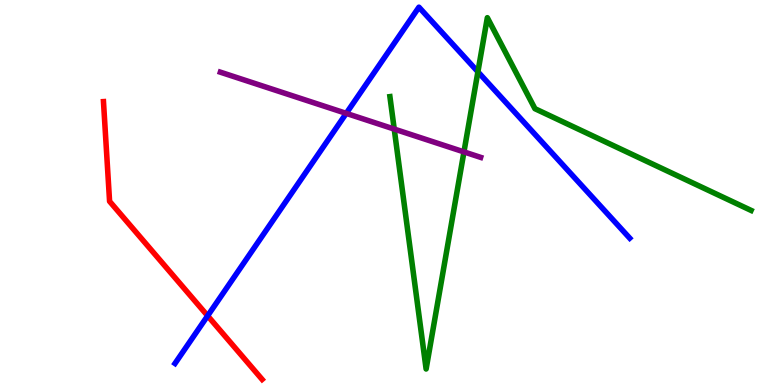[{'lines': ['blue', 'red'], 'intersections': [{'x': 2.68, 'y': 1.8}]}, {'lines': ['green', 'red'], 'intersections': []}, {'lines': ['purple', 'red'], 'intersections': []}, {'lines': ['blue', 'green'], 'intersections': [{'x': 6.17, 'y': 8.13}]}, {'lines': ['blue', 'purple'], 'intersections': [{'x': 4.47, 'y': 7.06}]}, {'lines': ['green', 'purple'], 'intersections': [{'x': 5.09, 'y': 6.65}, {'x': 5.99, 'y': 6.05}]}]